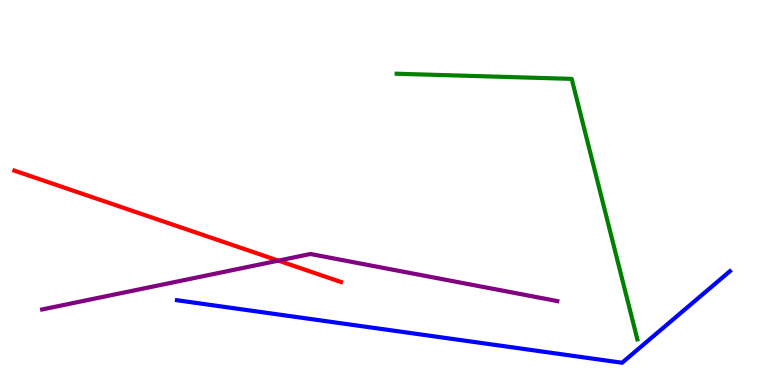[{'lines': ['blue', 'red'], 'intersections': []}, {'lines': ['green', 'red'], 'intersections': []}, {'lines': ['purple', 'red'], 'intersections': [{'x': 3.59, 'y': 3.23}]}, {'lines': ['blue', 'green'], 'intersections': []}, {'lines': ['blue', 'purple'], 'intersections': []}, {'lines': ['green', 'purple'], 'intersections': []}]